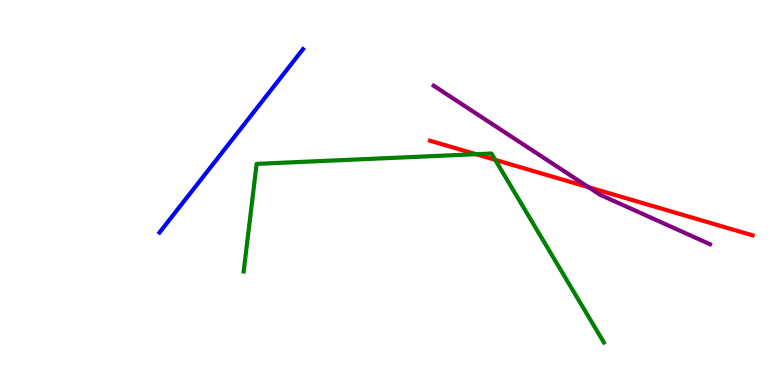[{'lines': ['blue', 'red'], 'intersections': []}, {'lines': ['green', 'red'], 'intersections': [{'x': 6.14, 'y': 5.99}, {'x': 6.39, 'y': 5.85}]}, {'lines': ['purple', 'red'], 'intersections': [{'x': 7.6, 'y': 5.14}]}, {'lines': ['blue', 'green'], 'intersections': []}, {'lines': ['blue', 'purple'], 'intersections': []}, {'lines': ['green', 'purple'], 'intersections': []}]